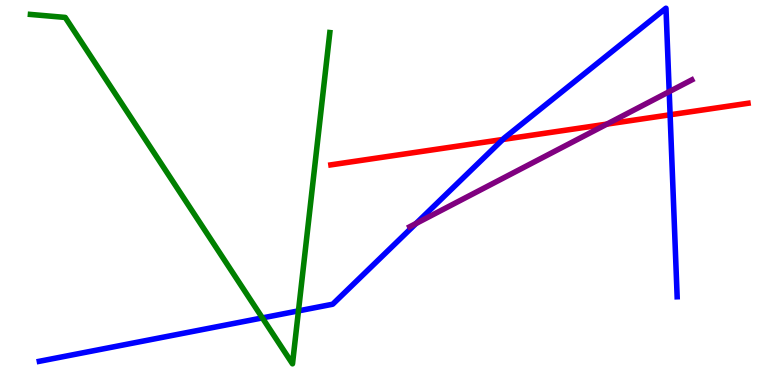[{'lines': ['blue', 'red'], 'intersections': [{'x': 6.49, 'y': 6.38}, {'x': 8.65, 'y': 7.02}]}, {'lines': ['green', 'red'], 'intersections': []}, {'lines': ['purple', 'red'], 'intersections': [{'x': 7.83, 'y': 6.78}]}, {'lines': ['blue', 'green'], 'intersections': [{'x': 3.39, 'y': 1.74}, {'x': 3.85, 'y': 1.93}]}, {'lines': ['blue', 'purple'], 'intersections': [{'x': 5.37, 'y': 4.19}, {'x': 8.63, 'y': 7.62}]}, {'lines': ['green', 'purple'], 'intersections': []}]